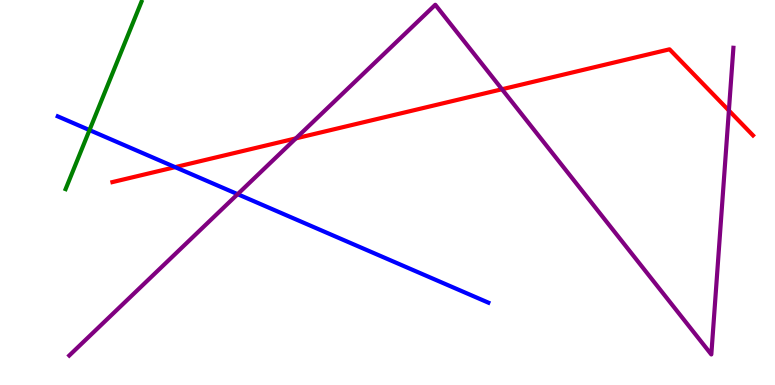[{'lines': ['blue', 'red'], 'intersections': [{'x': 2.26, 'y': 5.66}]}, {'lines': ['green', 'red'], 'intersections': []}, {'lines': ['purple', 'red'], 'intersections': [{'x': 3.82, 'y': 6.41}, {'x': 6.48, 'y': 7.68}, {'x': 9.41, 'y': 7.13}]}, {'lines': ['blue', 'green'], 'intersections': [{'x': 1.15, 'y': 6.62}]}, {'lines': ['blue', 'purple'], 'intersections': [{'x': 3.07, 'y': 4.96}]}, {'lines': ['green', 'purple'], 'intersections': []}]